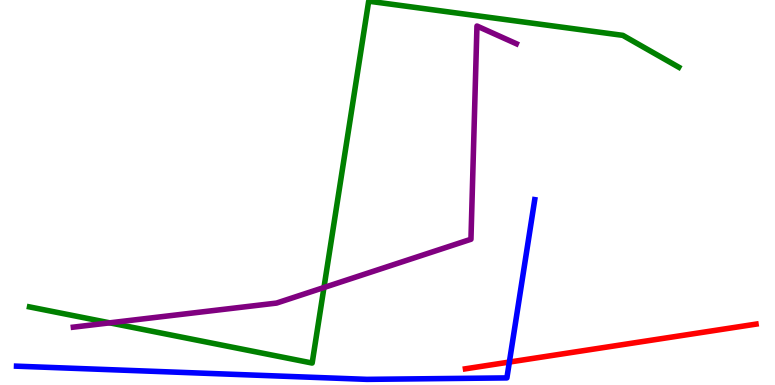[{'lines': ['blue', 'red'], 'intersections': [{'x': 6.57, 'y': 0.596}]}, {'lines': ['green', 'red'], 'intersections': []}, {'lines': ['purple', 'red'], 'intersections': []}, {'lines': ['blue', 'green'], 'intersections': []}, {'lines': ['blue', 'purple'], 'intersections': []}, {'lines': ['green', 'purple'], 'intersections': [{'x': 1.42, 'y': 1.61}, {'x': 4.18, 'y': 2.53}]}]